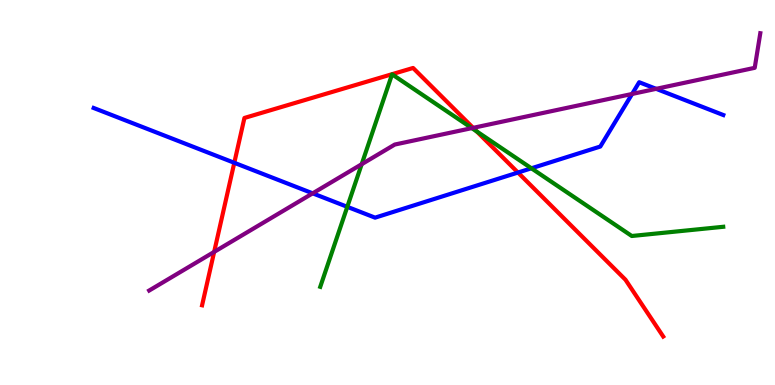[{'lines': ['blue', 'red'], 'intersections': [{'x': 3.02, 'y': 5.77}, {'x': 6.68, 'y': 5.52}]}, {'lines': ['green', 'red'], 'intersections': [{'x': 6.15, 'y': 6.59}]}, {'lines': ['purple', 'red'], 'intersections': [{'x': 2.76, 'y': 3.46}, {'x': 6.1, 'y': 6.68}]}, {'lines': ['blue', 'green'], 'intersections': [{'x': 4.48, 'y': 4.63}, {'x': 6.86, 'y': 5.63}]}, {'lines': ['blue', 'purple'], 'intersections': [{'x': 4.03, 'y': 4.98}, {'x': 8.16, 'y': 7.56}, {'x': 8.47, 'y': 7.69}]}, {'lines': ['green', 'purple'], 'intersections': [{'x': 4.67, 'y': 5.73}, {'x': 6.09, 'y': 6.67}]}]